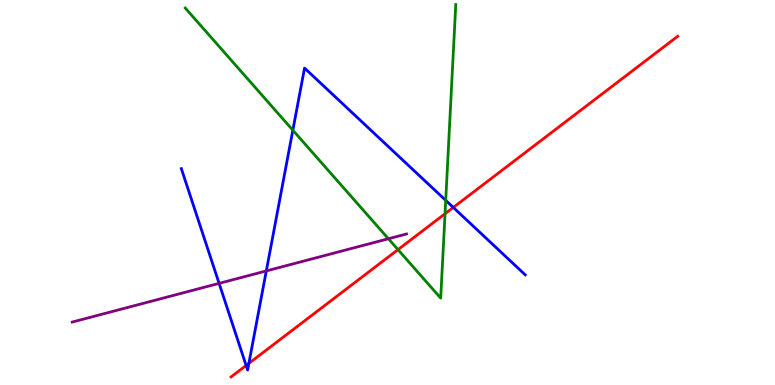[{'lines': ['blue', 'red'], 'intersections': [{'x': 3.18, 'y': 0.507}, {'x': 3.21, 'y': 0.562}, {'x': 5.85, 'y': 4.61}]}, {'lines': ['green', 'red'], 'intersections': [{'x': 5.14, 'y': 3.52}, {'x': 5.74, 'y': 4.45}]}, {'lines': ['purple', 'red'], 'intersections': []}, {'lines': ['blue', 'green'], 'intersections': [{'x': 3.78, 'y': 6.62}, {'x': 5.75, 'y': 4.8}]}, {'lines': ['blue', 'purple'], 'intersections': [{'x': 2.83, 'y': 2.64}, {'x': 3.44, 'y': 2.96}]}, {'lines': ['green', 'purple'], 'intersections': [{'x': 5.01, 'y': 3.8}]}]